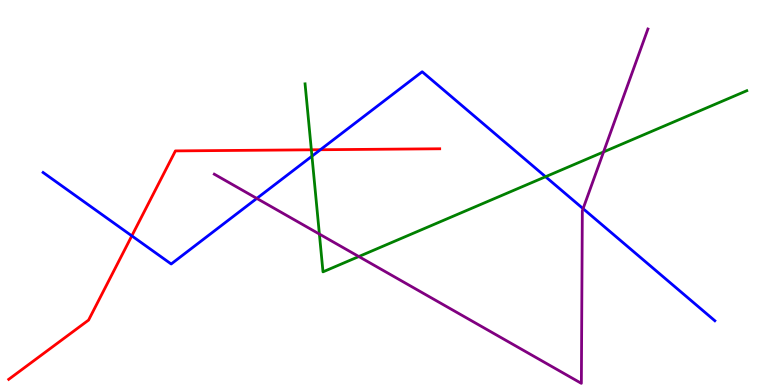[{'lines': ['blue', 'red'], 'intersections': [{'x': 1.7, 'y': 3.87}, {'x': 4.13, 'y': 6.11}]}, {'lines': ['green', 'red'], 'intersections': [{'x': 4.02, 'y': 6.11}]}, {'lines': ['purple', 'red'], 'intersections': []}, {'lines': ['blue', 'green'], 'intersections': [{'x': 4.03, 'y': 5.94}, {'x': 7.04, 'y': 5.41}]}, {'lines': ['blue', 'purple'], 'intersections': [{'x': 3.31, 'y': 4.85}, {'x': 7.52, 'y': 4.58}]}, {'lines': ['green', 'purple'], 'intersections': [{'x': 4.12, 'y': 3.92}, {'x': 4.63, 'y': 3.34}, {'x': 7.79, 'y': 6.05}]}]